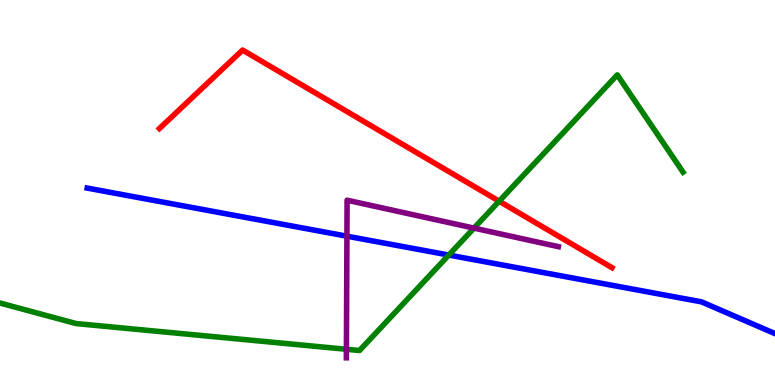[{'lines': ['blue', 'red'], 'intersections': []}, {'lines': ['green', 'red'], 'intersections': [{'x': 6.44, 'y': 4.77}]}, {'lines': ['purple', 'red'], 'intersections': []}, {'lines': ['blue', 'green'], 'intersections': [{'x': 5.79, 'y': 3.38}]}, {'lines': ['blue', 'purple'], 'intersections': [{'x': 4.48, 'y': 3.87}]}, {'lines': ['green', 'purple'], 'intersections': [{'x': 4.47, 'y': 0.928}, {'x': 6.12, 'y': 4.07}]}]